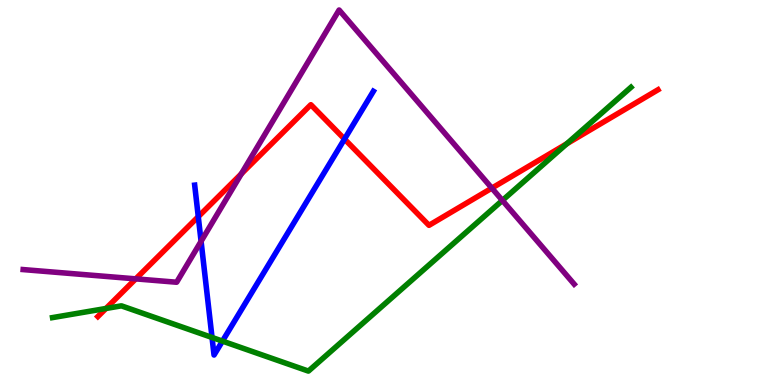[{'lines': ['blue', 'red'], 'intersections': [{'x': 2.56, 'y': 4.37}, {'x': 4.45, 'y': 6.39}]}, {'lines': ['green', 'red'], 'intersections': [{'x': 1.37, 'y': 1.99}, {'x': 7.31, 'y': 6.27}]}, {'lines': ['purple', 'red'], 'intersections': [{'x': 1.75, 'y': 2.76}, {'x': 3.11, 'y': 5.49}, {'x': 6.35, 'y': 5.11}]}, {'lines': ['blue', 'green'], 'intersections': [{'x': 2.74, 'y': 1.23}, {'x': 2.87, 'y': 1.14}]}, {'lines': ['blue', 'purple'], 'intersections': [{'x': 2.59, 'y': 3.73}]}, {'lines': ['green', 'purple'], 'intersections': [{'x': 6.48, 'y': 4.79}]}]